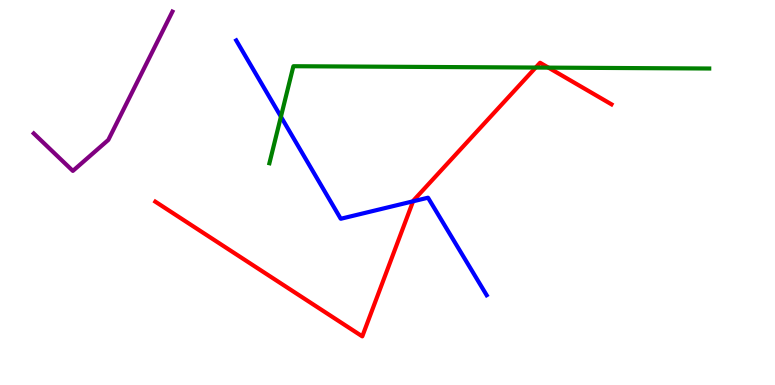[{'lines': ['blue', 'red'], 'intersections': [{'x': 5.33, 'y': 4.77}]}, {'lines': ['green', 'red'], 'intersections': [{'x': 6.91, 'y': 8.25}, {'x': 7.08, 'y': 8.24}]}, {'lines': ['purple', 'red'], 'intersections': []}, {'lines': ['blue', 'green'], 'intersections': [{'x': 3.62, 'y': 6.97}]}, {'lines': ['blue', 'purple'], 'intersections': []}, {'lines': ['green', 'purple'], 'intersections': []}]